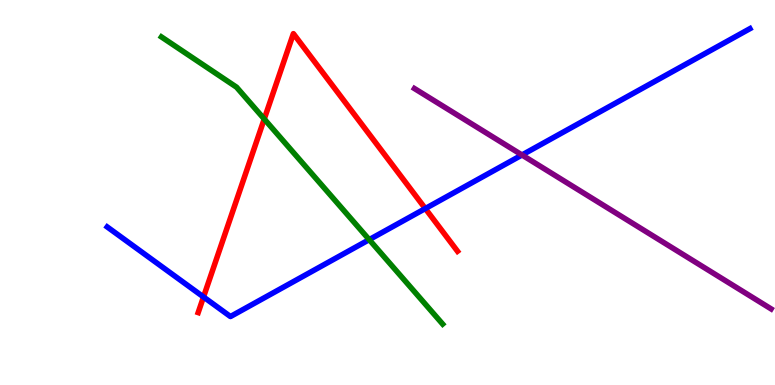[{'lines': ['blue', 'red'], 'intersections': [{'x': 2.63, 'y': 2.29}, {'x': 5.49, 'y': 4.58}]}, {'lines': ['green', 'red'], 'intersections': [{'x': 3.41, 'y': 6.91}]}, {'lines': ['purple', 'red'], 'intersections': []}, {'lines': ['blue', 'green'], 'intersections': [{'x': 4.76, 'y': 3.78}]}, {'lines': ['blue', 'purple'], 'intersections': [{'x': 6.74, 'y': 5.97}]}, {'lines': ['green', 'purple'], 'intersections': []}]